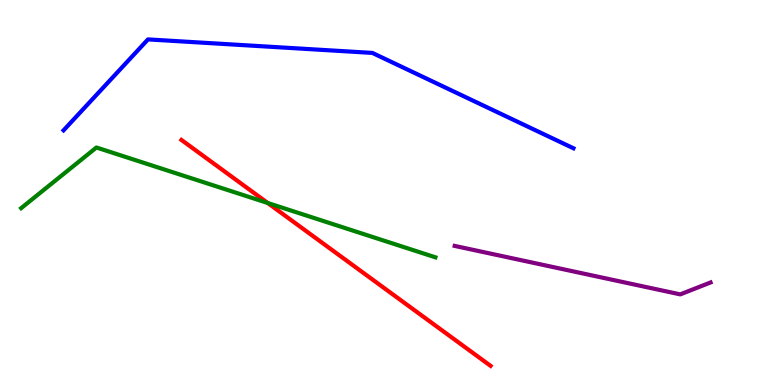[{'lines': ['blue', 'red'], 'intersections': []}, {'lines': ['green', 'red'], 'intersections': [{'x': 3.45, 'y': 4.73}]}, {'lines': ['purple', 'red'], 'intersections': []}, {'lines': ['blue', 'green'], 'intersections': []}, {'lines': ['blue', 'purple'], 'intersections': []}, {'lines': ['green', 'purple'], 'intersections': []}]